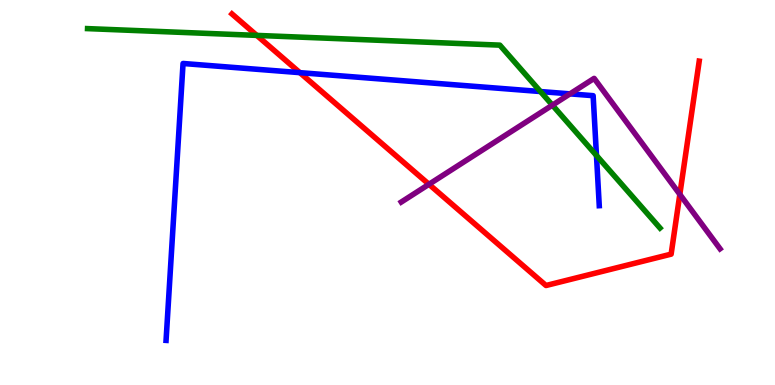[{'lines': ['blue', 'red'], 'intersections': [{'x': 3.87, 'y': 8.11}]}, {'lines': ['green', 'red'], 'intersections': [{'x': 3.31, 'y': 9.08}]}, {'lines': ['purple', 'red'], 'intersections': [{'x': 5.53, 'y': 5.21}, {'x': 8.77, 'y': 4.95}]}, {'lines': ['blue', 'green'], 'intersections': [{'x': 6.97, 'y': 7.62}, {'x': 7.7, 'y': 5.96}]}, {'lines': ['blue', 'purple'], 'intersections': [{'x': 7.35, 'y': 7.56}]}, {'lines': ['green', 'purple'], 'intersections': [{'x': 7.13, 'y': 7.27}]}]